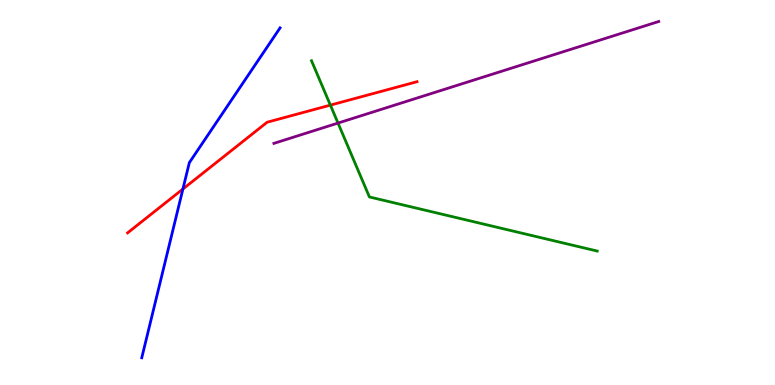[{'lines': ['blue', 'red'], 'intersections': [{'x': 2.36, 'y': 5.09}]}, {'lines': ['green', 'red'], 'intersections': [{'x': 4.26, 'y': 7.27}]}, {'lines': ['purple', 'red'], 'intersections': []}, {'lines': ['blue', 'green'], 'intersections': []}, {'lines': ['blue', 'purple'], 'intersections': []}, {'lines': ['green', 'purple'], 'intersections': [{'x': 4.36, 'y': 6.8}]}]